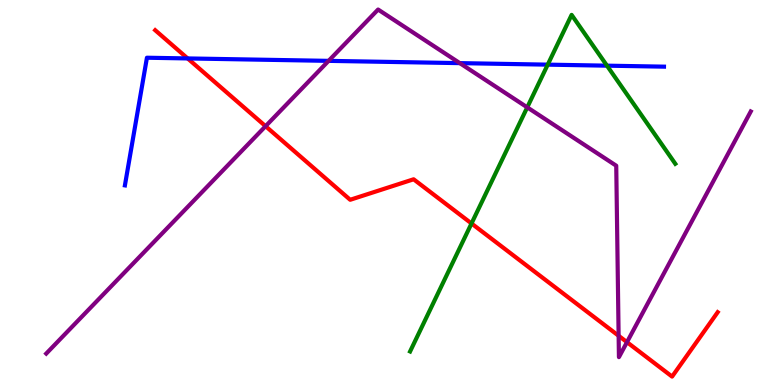[{'lines': ['blue', 'red'], 'intersections': [{'x': 2.42, 'y': 8.48}]}, {'lines': ['green', 'red'], 'intersections': [{'x': 6.08, 'y': 4.2}]}, {'lines': ['purple', 'red'], 'intersections': [{'x': 3.43, 'y': 6.72}, {'x': 7.98, 'y': 1.28}, {'x': 8.09, 'y': 1.11}]}, {'lines': ['blue', 'green'], 'intersections': [{'x': 7.07, 'y': 8.32}, {'x': 7.83, 'y': 8.29}]}, {'lines': ['blue', 'purple'], 'intersections': [{'x': 4.24, 'y': 8.42}, {'x': 5.93, 'y': 8.36}]}, {'lines': ['green', 'purple'], 'intersections': [{'x': 6.8, 'y': 7.21}]}]